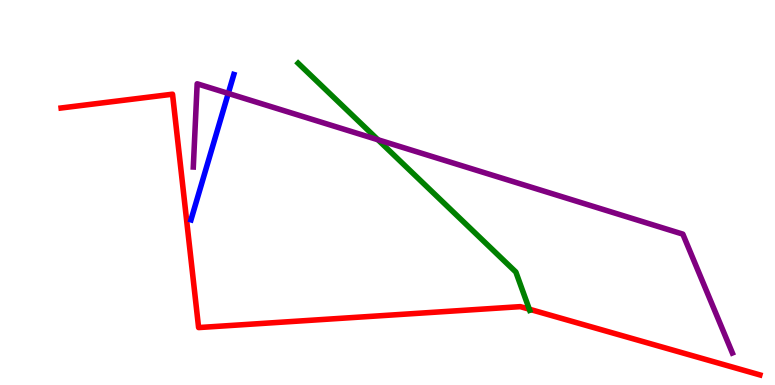[{'lines': ['blue', 'red'], 'intersections': []}, {'lines': ['green', 'red'], 'intersections': [{'x': 6.83, 'y': 1.97}]}, {'lines': ['purple', 'red'], 'intersections': []}, {'lines': ['blue', 'green'], 'intersections': []}, {'lines': ['blue', 'purple'], 'intersections': [{'x': 2.95, 'y': 7.57}]}, {'lines': ['green', 'purple'], 'intersections': [{'x': 4.88, 'y': 6.37}]}]